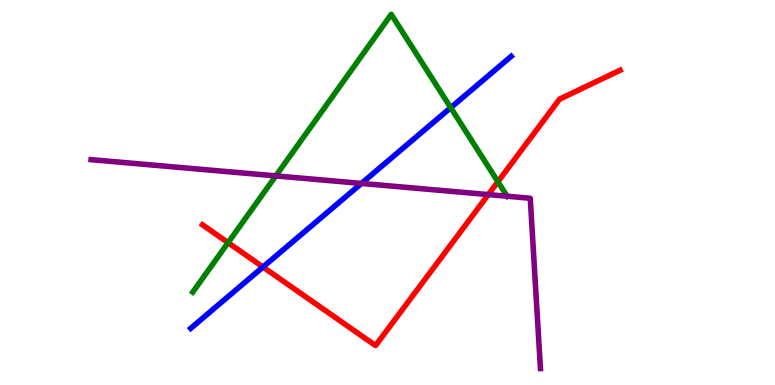[{'lines': ['blue', 'red'], 'intersections': [{'x': 3.39, 'y': 3.06}]}, {'lines': ['green', 'red'], 'intersections': [{'x': 2.94, 'y': 3.7}, {'x': 6.42, 'y': 5.28}]}, {'lines': ['purple', 'red'], 'intersections': [{'x': 6.3, 'y': 4.95}]}, {'lines': ['blue', 'green'], 'intersections': [{'x': 5.82, 'y': 7.2}]}, {'lines': ['blue', 'purple'], 'intersections': [{'x': 4.66, 'y': 5.24}]}, {'lines': ['green', 'purple'], 'intersections': [{'x': 3.56, 'y': 5.43}, {'x': 6.54, 'y': 4.9}]}]